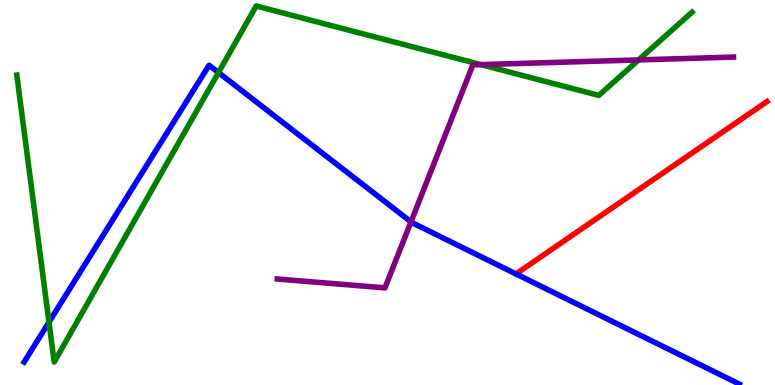[{'lines': ['blue', 'red'], 'intersections': []}, {'lines': ['green', 'red'], 'intersections': []}, {'lines': ['purple', 'red'], 'intersections': []}, {'lines': ['blue', 'green'], 'intersections': [{'x': 0.632, 'y': 1.63}, {'x': 2.82, 'y': 8.12}]}, {'lines': ['blue', 'purple'], 'intersections': [{'x': 5.3, 'y': 4.24}]}, {'lines': ['green', 'purple'], 'intersections': [{'x': 6.21, 'y': 8.32}, {'x': 8.24, 'y': 8.44}]}]